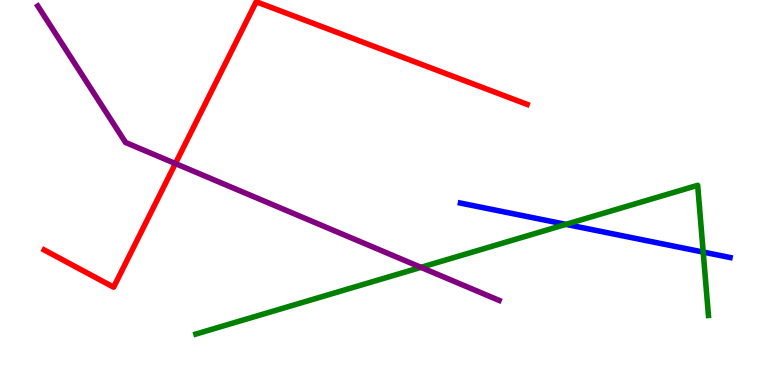[{'lines': ['blue', 'red'], 'intersections': []}, {'lines': ['green', 'red'], 'intersections': []}, {'lines': ['purple', 'red'], 'intersections': [{'x': 2.26, 'y': 5.75}]}, {'lines': ['blue', 'green'], 'intersections': [{'x': 7.3, 'y': 4.17}, {'x': 9.07, 'y': 3.45}]}, {'lines': ['blue', 'purple'], 'intersections': []}, {'lines': ['green', 'purple'], 'intersections': [{'x': 5.43, 'y': 3.06}]}]